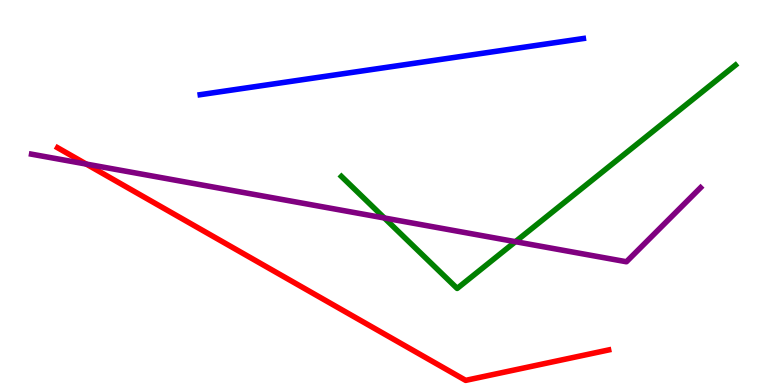[{'lines': ['blue', 'red'], 'intersections': []}, {'lines': ['green', 'red'], 'intersections': []}, {'lines': ['purple', 'red'], 'intersections': [{'x': 1.11, 'y': 5.74}]}, {'lines': ['blue', 'green'], 'intersections': []}, {'lines': ['blue', 'purple'], 'intersections': []}, {'lines': ['green', 'purple'], 'intersections': [{'x': 4.96, 'y': 4.34}, {'x': 6.65, 'y': 3.72}]}]